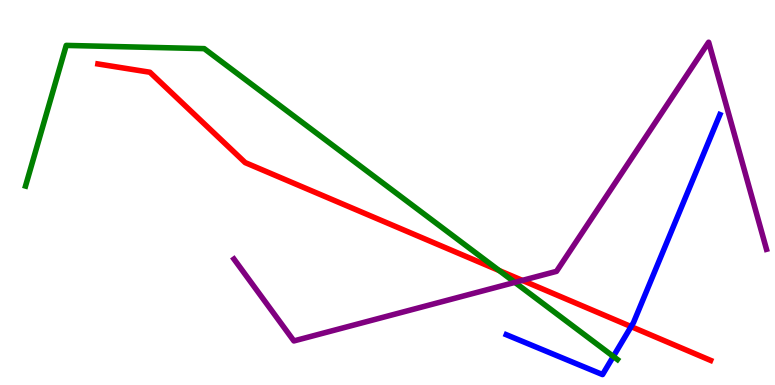[{'lines': ['blue', 'red'], 'intersections': [{'x': 8.14, 'y': 1.52}]}, {'lines': ['green', 'red'], 'intersections': [{'x': 6.44, 'y': 2.97}]}, {'lines': ['purple', 'red'], 'intersections': [{'x': 6.74, 'y': 2.72}]}, {'lines': ['blue', 'green'], 'intersections': [{'x': 7.91, 'y': 0.742}]}, {'lines': ['blue', 'purple'], 'intersections': []}, {'lines': ['green', 'purple'], 'intersections': [{'x': 6.64, 'y': 2.67}]}]